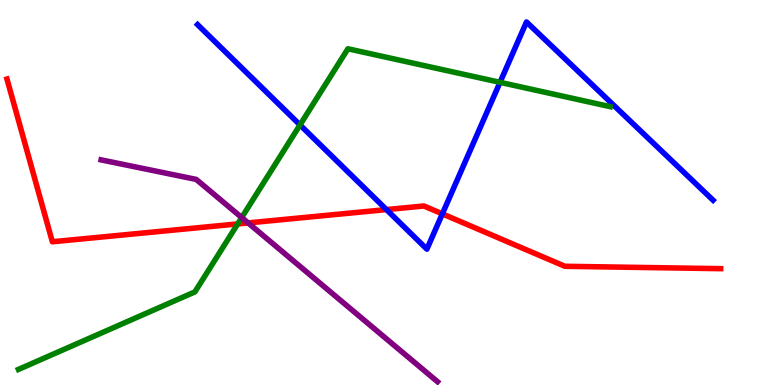[{'lines': ['blue', 'red'], 'intersections': [{'x': 4.99, 'y': 4.56}, {'x': 5.71, 'y': 4.45}]}, {'lines': ['green', 'red'], 'intersections': [{'x': 3.07, 'y': 4.18}]}, {'lines': ['purple', 'red'], 'intersections': [{'x': 3.2, 'y': 4.21}]}, {'lines': ['blue', 'green'], 'intersections': [{'x': 3.87, 'y': 6.76}, {'x': 6.45, 'y': 7.86}]}, {'lines': ['blue', 'purple'], 'intersections': []}, {'lines': ['green', 'purple'], 'intersections': [{'x': 3.12, 'y': 4.35}]}]